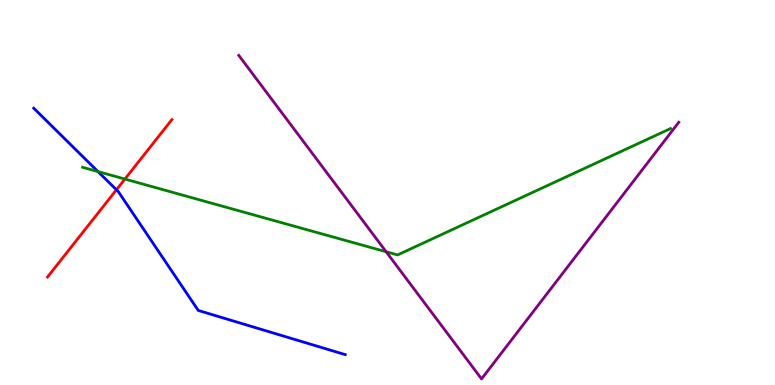[{'lines': ['blue', 'red'], 'intersections': [{'x': 1.5, 'y': 5.07}]}, {'lines': ['green', 'red'], 'intersections': [{'x': 1.61, 'y': 5.35}]}, {'lines': ['purple', 'red'], 'intersections': []}, {'lines': ['blue', 'green'], 'intersections': [{'x': 1.26, 'y': 5.54}]}, {'lines': ['blue', 'purple'], 'intersections': []}, {'lines': ['green', 'purple'], 'intersections': [{'x': 4.98, 'y': 3.46}]}]